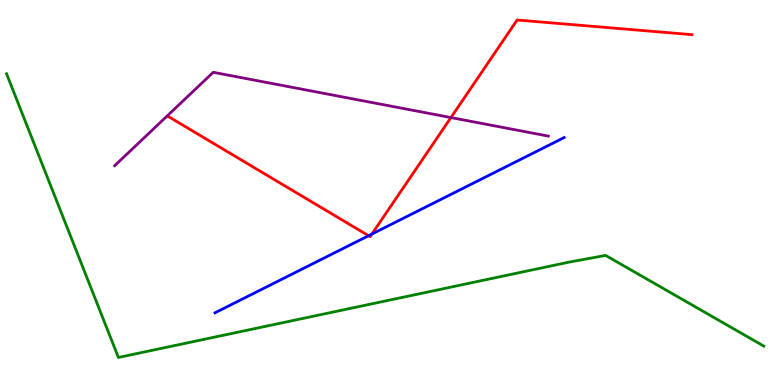[{'lines': ['blue', 'red'], 'intersections': [{'x': 4.76, 'y': 3.88}, {'x': 4.8, 'y': 3.92}]}, {'lines': ['green', 'red'], 'intersections': []}, {'lines': ['purple', 'red'], 'intersections': [{'x': 5.82, 'y': 6.95}]}, {'lines': ['blue', 'green'], 'intersections': []}, {'lines': ['blue', 'purple'], 'intersections': []}, {'lines': ['green', 'purple'], 'intersections': []}]